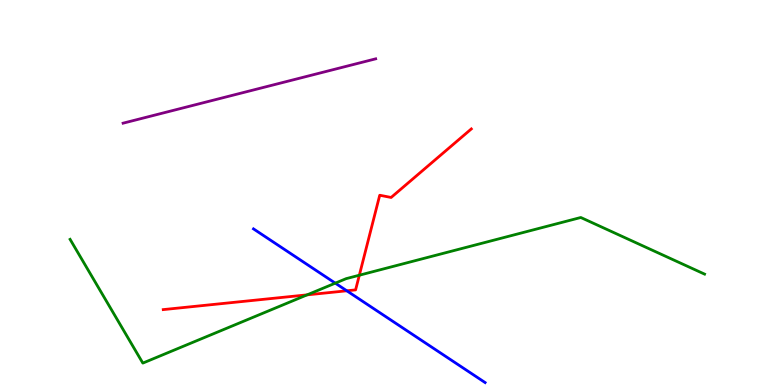[{'lines': ['blue', 'red'], 'intersections': [{'x': 4.47, 'y': 2.45}]}, {'lines': ['green', 'red'], 'intersections': [{'x': 3.96, 'y': 2.34}, {'x': 4.64, 'y': 2.85}]}, {'lines': ['purple', 'red'], 'intersections': []}, {'lines': ['blue', 'green'], 'intersections': [{'x': 4.33, 'y': 2.65}]}, {'lines': ['blue', 'purple'], 'intersections': []}, {'lines': ['green', 'purple'], 'intersections': []}]